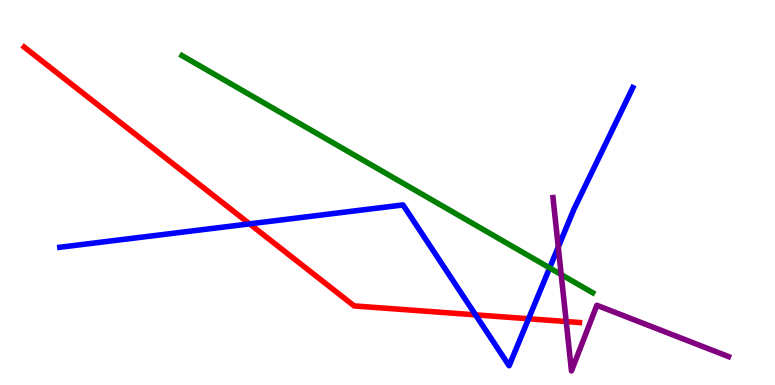[{'lines': ['blue', 'red'], 'intersections': [{'x': 3.22, 'y': 4.19}, {'x': 6.14, 'y': 1.82}, {'x': 6.82, 'y': 1.72}]}, {'lines': ['green', 'red'], 'intersections': []}, {'lines': ['purple', 'red'], 'intersections': [{'x': 7.31, 'y': 1.65}]}, {'lines': ['blue', 'green'], 'intersections': [{'x': 7.09, 'y': 3.04}]}, {'lines': ['blue', 'purple'], 'intersections': [{'x': 7.2, 'y': 3.58}]}, {'lines': ['green', 'purple'], 'intersections': [{'x': 7.24, 'y': 2.87}]}]